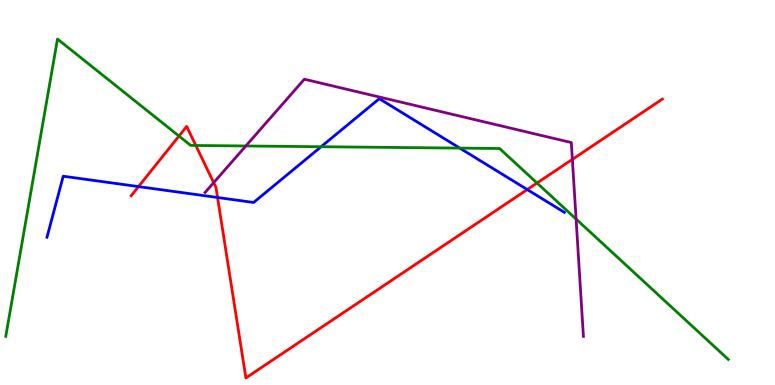[{'lines': ['blue', 'red'], 'intersections': [{'x': 1.79, 'y': 5.15}, {'x': 2.81, 'y': 4.87}, {'x': 6.8, 'y': 5.08}]}, {'lines': ['green', 'red'], 'intersections': [{'x': 2.31, 'y': 6.47}, {'x': 2.53, 'y': 6.22}, {'x': 6.93, 'y': 5.25}]}, {'lines': ['purple', 'red'], 'intersections': [{'x': 2.76, 'y': 5.26}, {'x': 7.39, 'y': 5.86}]}, {'lines': ['blue', 'green'], 'intersections': [{'x': 4.14, 'y': 6.19}, {'x': 5.93, 'y': 6.15}]}, {'lines': ['blue', 'purple'], 'intersections': []}, {'lines': ['green', 'purple'], 'intersections': [{'x': 3.17, 'y': 6.21}, {'x': 7.43, 'y': 4.31}]}]